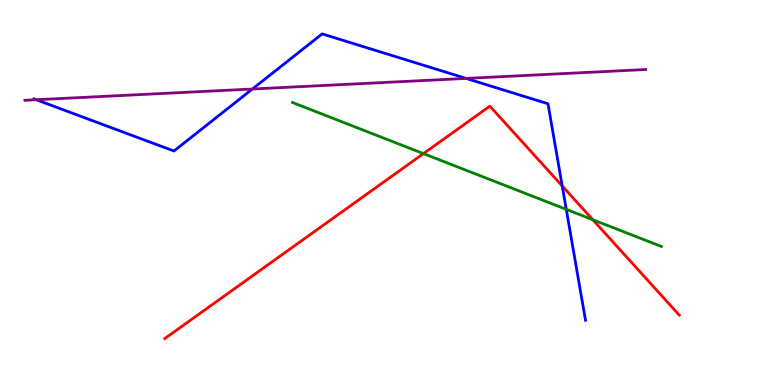[{'lines': ['blue', 'red'], 'intersections': [{'x': 7.25, 'y': 5.17}]}, {'lines': ['green', 'red'], 'intersections': [{'x': 5.46, 'y': 6.01}, {'x': 7.65, 'y': 4.29}]}, {'lines': ['purple', 'red'], 'intersections': []}, {'lines': ['blue', 'green'], 'intersections': [{'x': 7.31, 'y': 4.56}]}, {'lines': ['blue', 'purple'], 'intersections': [{'x': 0.468, 'y': 7.41}, {'x': 3.26, 'y': 7.69}, {'x': 6.01, 'y': 7.96}]}, {'lines': ['green', 'purple'], 'intersections': []}]